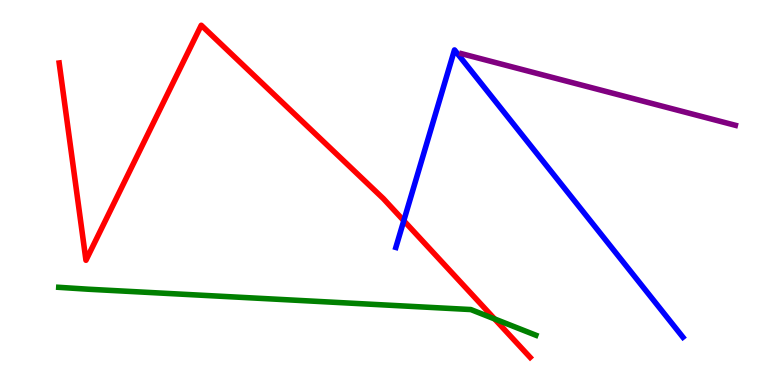[{'lines': ['blue', 'red'], 'intersections': [{'x': 5.21, 'y': 4.27}]}, {'lines': ['green', 'red'], 'intersections': [{'x': 6.38, 'y': 1.72}]}, {'lines': ['purple', 'red'], 'intersections': []}, {'lines': ['blue', 'green'], 'intersections': []}, {'lines': ['blue', 'purple'], 'intersections': []}, {'lines': ['green', 'purple'], 'intersections': []}]